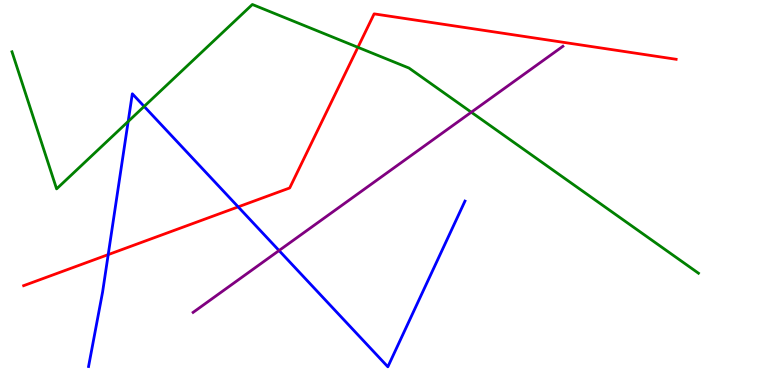[{'lines': ['blue', 'red'], 'intersections': [{'x': 1.4, 'y': 3.39}, {'x': 3.07, 'y': 4.63}]}, {'lines': ['green', 'red'], 'intersections': [{'x': 4.62, 'y': 8.77}]}, {'lines': ['purple', 'red'], 'intersections': []}, {'lines': ['blue', 'green'], 'intersections': [{'x': 1.65, 'y': 6.84}, {'x': 1.86, 'y': 7.24}]}, {'lines': ['blue', 'purple'], 'intersections': [{'x': 3.6, 'y': 3.49}]}, {'lines': ['green', 'purple'], 'intersections': [{'x': 6.08, 'y': 7.09}]}]